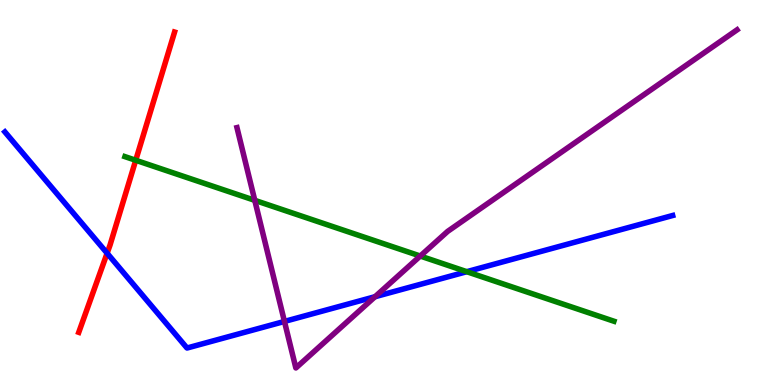[{'lines': ['blue', 'red'], 'intersections': [{'x': 1.38, 'y': 3.42}]}, {'lines': ['green', 'red'], 'intersections': [{'x': 1.75, 'y': 5.84}]}, {'lines': ['purple', 'red'], 'intersections': []}, {'lines': ['blue', 'green'], 'intersections': [{'x': 6.02, 'y': 2.94}]}, {'lines': ['blue', 'purple'], 'intersections': [{'x': 3.67, 'y': 1.65}, {'x': 4.84, 'y': 2.29}]}, {'lines': ['green', 'purple'], 'intersections': [{'x': 3.29, 'y': 4.8}, {'x': 5.42, 'y': 3.35}]}]